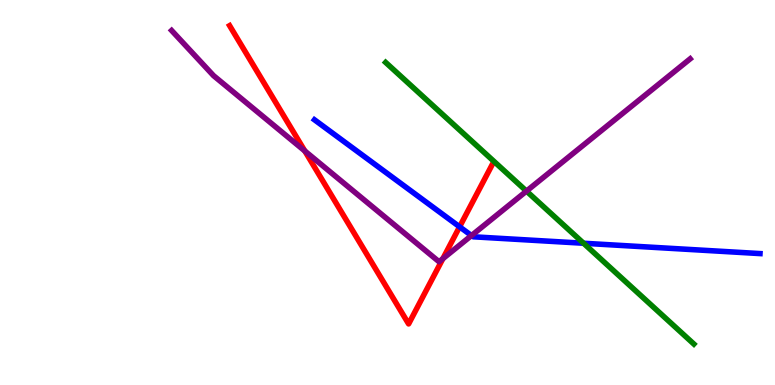[{'lines': ['blue', 'red'], 'intersections': [{'x': 5.93, 'y': 4.11}]}, {'lines': ['green', 'red'], 'intersections': []}, {'lines': ['purple', 'red'], 'intersections': [{'x': 3.93, 'y': 6.08}, {'x': 5.71, 'y': 3.28}]}, {'lines': ['blue', 'green'], 'intersections': [{'x': 7.53, 'y': 3.68}]}, {'lines': ['blue', 'purple'], 'intersections': [{'x': 6.08, 'y': 3.88}]}, {'lines': ['green', 'purple'], 'intersections': [{'x': 6.79, 'y': 5.04}]}]